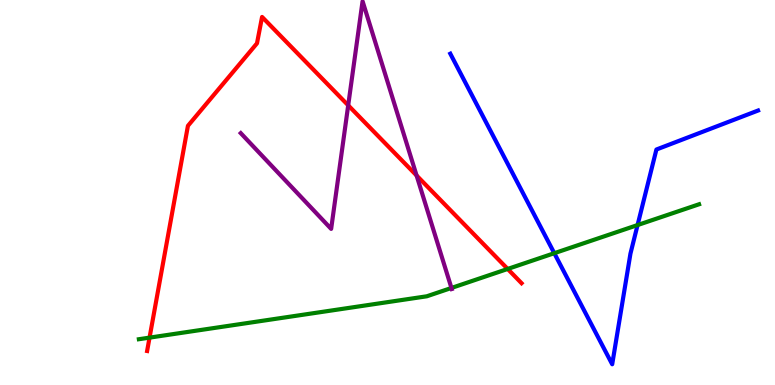[{'lines': ['blue', 'red'], 'intersections': []}, {'lines': ['green', 'red'], 'intersections': [{'x': 1.93, 'y': 1.23}, {'x': 6.55, 'y': 3.01}]}, {'lines': ['purple', 'red'], 'intersections': [{'x': 4.49, 'y': 7.26}, {'x': 5.38, 'y': 5.44}]}, {'lines': ['blue', 'green'], 'intersections': [{'x': 7.15, 'y': 3.42}, {'x': 8.23, 'y': 4.15}]}, {'lines': ['blue', 'purple'], 'intersections': []}, {'lines': ['green', 'purple'], 'intersections': [{'x': 5.82, 'y': 2.52}]}]